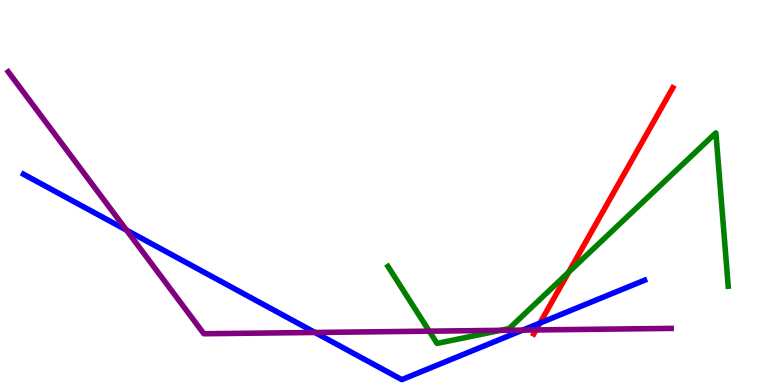[{'lines': ['blue', 'red'], 'intersections': [{'x': 6.97, 'y': 1.61}]}, {'lines': ['green', 'red'], 'intersections': [{'x': 7.34, 'y': 2.93}]}, {'lines': ['purple', 'red'], 'intersections': [{'x': 6.92, 'y': 1.43}]}, {'lines': ['blue', 'green'], 'intersections': []}, {'lines': ['blue', 'purple'], 'intersections': [{'x': 1.63, 'y': 4.02}, {'x': 4.06, 'y': 1.36}, {'x': 6.75, 'y': 1.43}]}, {'lines': ['green', 'purple'], 'intersections': [{'x': 5.54, 'y': 1.4}, {'x': 6.46, 'y': 1.42}]}]